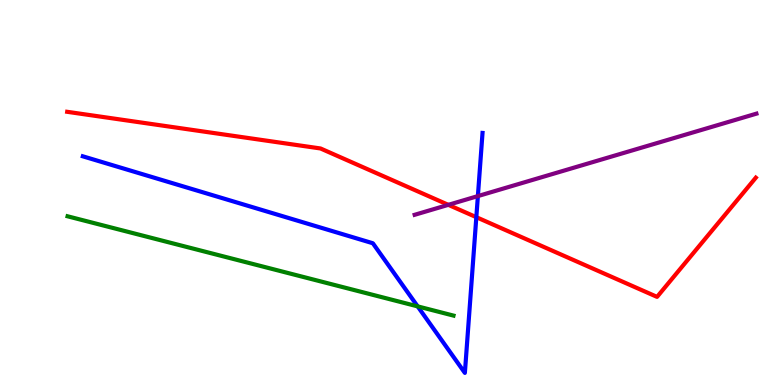[{'lines': ['blue', 'red'], 'intersections': [{'x': 6.15, 'y': 4.36}]}, {'lines': ['green', 'red'], 'intersections': []}, {'lines': ['purple', 'red'], 'intersections': [{'x': 5.78, 'y': 4.68}]}, {'lines': ['blue', 'green'], 'intersections': [{'x': 5.39, 'y': 2.04}]}, {'lines': ['blue', 'purple'], 'intersections': [{'x': 6.17, 'y': 4.91}]}, {'lines': ['green', 'purple'], 'intersections': []}]